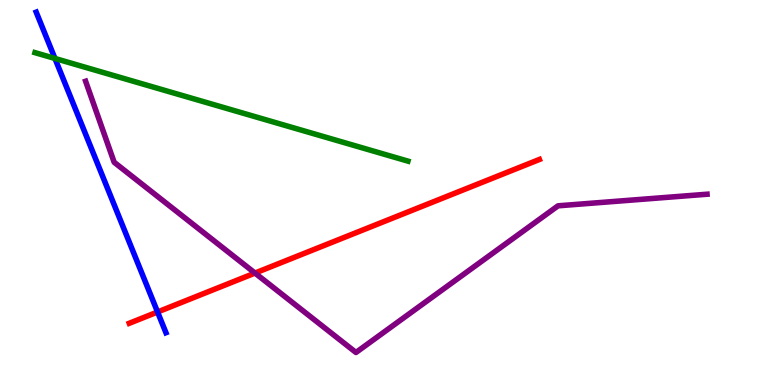[{'lines': ['blue', 'red'], 'intersections': [{'x': 2.03, 'y': 1.9}]}, {'lines': ['green', 'red'], 'intersections': []}, {'lines': ['purple', 'red'], 'intersections': [{'x': 3.29, 'y': 2.91}]}, {'lines': ['blue', 'green'], 'intersections': [{'x': 0.709, 'y': 8.48}]}, {'lines': ['blue', 'purple'], 'intersections': []}, {'lines': ['green', 'purple'], 'intersections': []}]